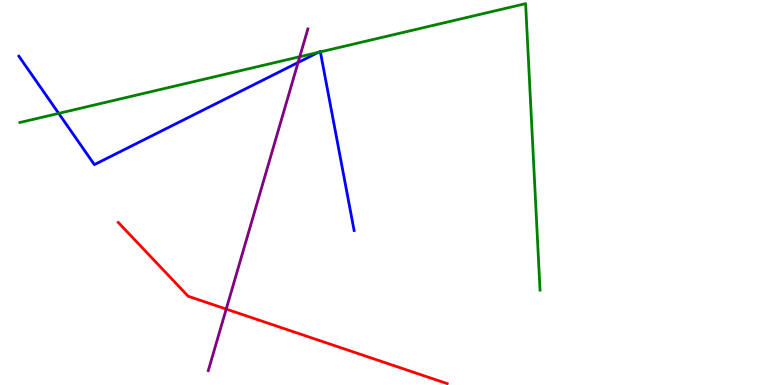[{'lines': ['blue', 'red'], 'intersections': []}, {'lines': ['green', 'red'], 'intersections': []}, {'lines': ['purple', 'red'], 'intersections': [{'x': 2.92, 'y': 1.97}]}, {'lines': ['blue', 'green'], 'intersections': [{'x': 0.757, 'y': 7.06}, {'x': 4.11, 'y': 8.64}, {'x': 4.13, 'y': 8.65}]}, {'lines': ['blue', 'purple'], 'intersections': [{'x': 3.85, 'y': 8.38}]}, {'lines': ['green', 'purple'], 'intersections': [{'x': 3.87, 'y': 8.53}]}]